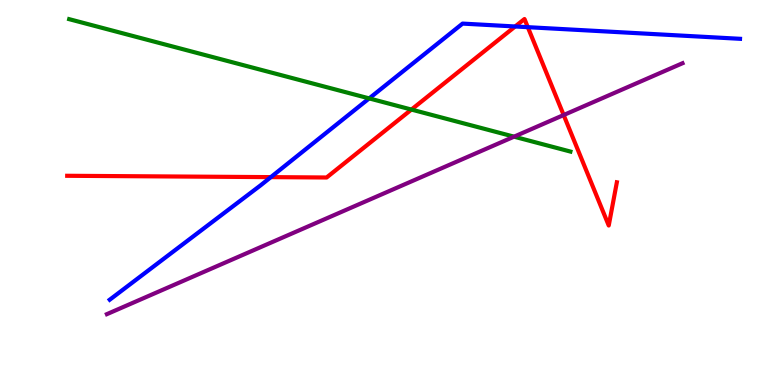[{'lines': ['blue', 'red'], 'intersections': [{'x': 3.49, 'y': 5.4}, {'x': 6.65, 'y': 9.31}, {'x': 6.81, 'y': 9.29}]}, {'lines': ['green', 'red'], 'intersections': [{'x': 5.31, 'y': 7.15}]}, {'lines': ['purple', 'red'], 'intersections': [{'x': 7.27, 'y': 7.01}]}, {'lines': ['blue', 'green'], 'intersections': [{'x': 4.76, 'y': 7.44}]}, {'lines': ['blue', 'purple'], 'intersections': []}, {'lines': ['green', 'purple'], 'intersections': [{'x': 6.63, 'y': 6.45}]}]